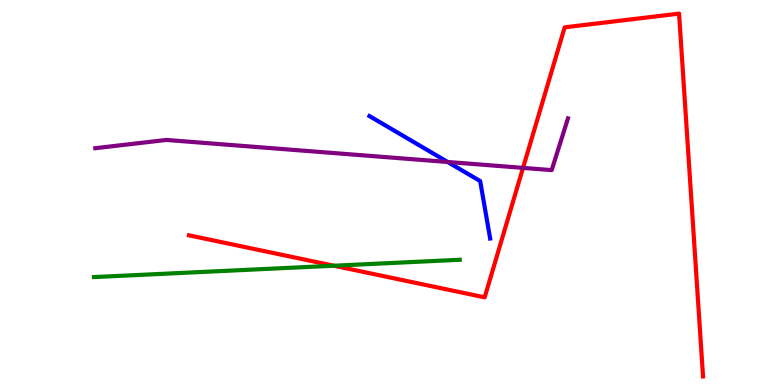[{'lines': ['blue', 'red'], 'intersections': []}, {'lines': ['green', 'red'], 'intersections': [{'x': 4.31, 'y': 3.1}]}, {'lines': ['purple', 'red'], 'intersections': [{'x': 6.75, 'y': 5.64}]}, {'lines': ['blue', 'green'], 'intersections': []}, {'lines': ['blue', 'purple'], 'intersections': [{'x': 5.78, 'y': 5.79}]}, {'lines': ['green', 'purple'], 'intersections': []}]